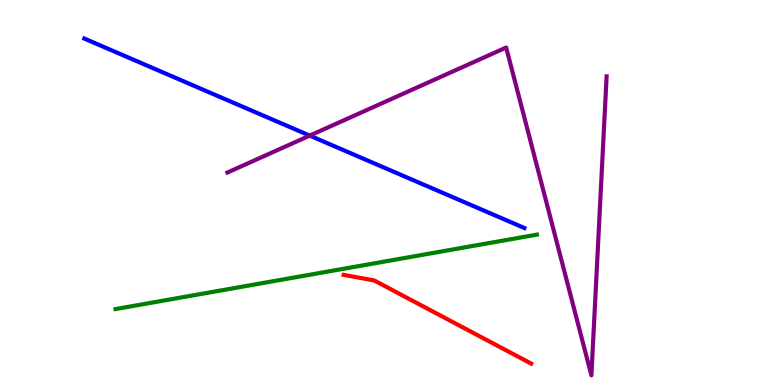[{'lines': ['blue', 'red'], 'intersections': []}, {'lines': ['green', 'red'], 'intersections': []}, {'lines': ['purple', 'red'], 'intersections': []}, {'lines': ['blue', 'green'], 'intersections': []}, {'lines': ['blue', 'purple'], 'intersections': [{'x': 4.0, 'y': 6.48}]}, {'lines': ['green', 'purple'], 'intersections': []}]